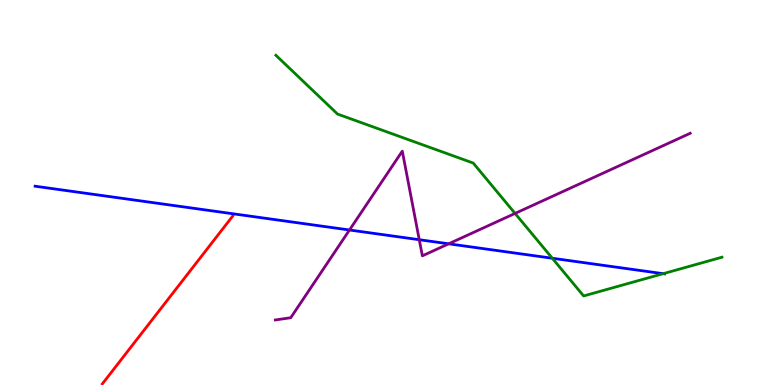[{'lines': ['blue', 'red'], 'intersections': []}, {'lines': ['green', 'red'], 'intersections': []}, {'lines': ['purple', 'red'], 'intersections': []}, {'lines': ['blue', 'green'], 'intersections': [{'x': 7.13, 'y': 3.29}, {'x': 8.56, 'y': 2.89}]}, {'lines': ['blue', 'purple'], 'intersections': [{'x': 4.51, 'y': 4.03}, {'x': 5.41, 'y': 3.77}, {'x': 5.79, 'y': 3.67}]}, {'lines': ['green', 'purple'], 'intersections': [{'x': 6.65, 'y': 4.46}]}]